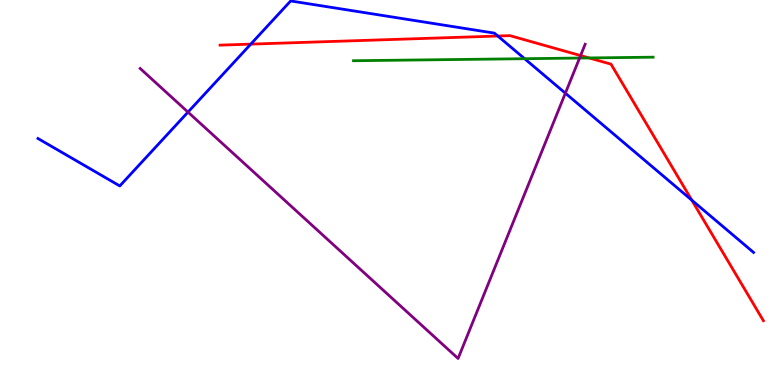[{'lines': ['blue', 'red'], 'intersections': [{'x': 3.24, 'y': 8.85}, {'x': 6.42, 'y': 9.06}, {'x': 8.93, 'y': 4.8}]}, {'lines': ['green', 'red'], 'intersections': [{'x': 7.6, 'y': 8.49}]}, {'lines': ['purple', 'red'], 'intersections': [{'x': 7.49, 'y': 8.56}]}, {'lines': ['blue', 'green'], 'intersections': [{'x': 6.77, 'y': 8.48}]}, {'lines': ['blue', 'purple'], 'intersections': [{'x': 2.43, 'y': 7.09}, {'x': 7.3, 'y': 7.58}]}, {'lines': ['green', 'purple'], 'intersections': [{'x': 7.48, 'y': 8.49}]}]